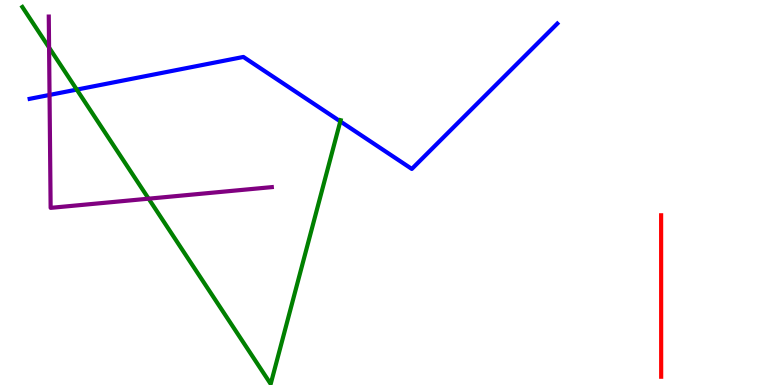[{'lines': ['blue', 'red'], 'intersections': []}, {'lines': ['green', 'red'], 'intersections': []}, {'lines': ['purple', 'red'], 'intersections': []}, {'lines': ['blue', 'green'], 'intersections': [{'x': 0.991, 'y': 7.67}, {'x': 4.39, 'y': 6.85}]}, {'lines': ['blue', 'purple'], 'intersections': [{'x': 0.639, 'y': 7.53}]}, {'lines': ['green', 'purple'], 'intersections': [{'x': 0.633, 'y': 8.76}, {'x': 1.92, 'y': 4.84}]}]